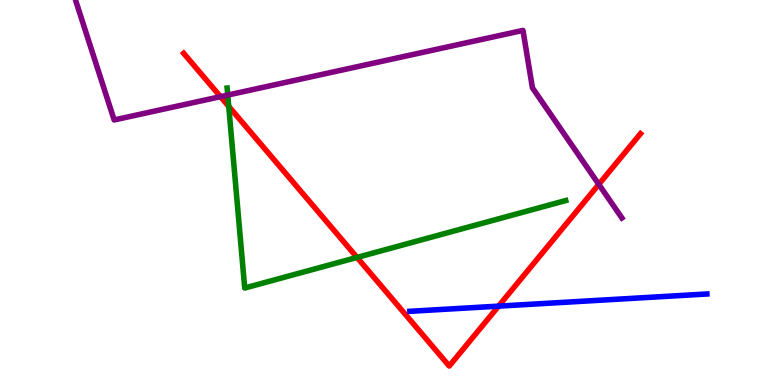[{'lines': ['blue', 'red'], 'intersections': [{'x': 6.43, 'y': 2.05}]}, {'lines': ['green', 'red'], 'intersections': [{'x': 2.95, 'y': 7.24}, {'x': 4.61, 'y': 3.31}]}, {'lines': ['purple', 'red'], 'intersections': [{'x': 2.85, 'y': 7.49}, {'x': 7.73, 'y': 5.21}]}, {'lines': ['blue', 'green'], 'intersections': []}, {'lines': ['blue', 'purple'], 'intersections': []}, {'lines': ['green', 'purple'], 'intersections': [{'x': 2.94, 'y': 7.53}]}]